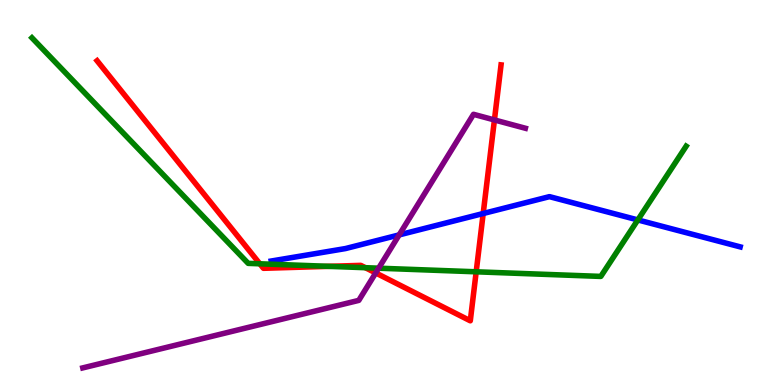[{'lines': ['blue', 'red'], 'intersections': [{'x': 6.23, 'y': 4.45}]}, {'lines': ['green', 'red'], 'intersections': [{'x': 3.35, 'y': 3.15}, {'x': 4.24, 'y': 3.08}, {'x': 4.71, 'y': 3.05}, {'x': 6.14, 'y': 2.94}]}, {'lines': ['purple', 'red'], 'intersections': [{'x': 4.85, 'y': 2.91}, {'x': 6.38, 'y': 6.88}]}, {'lines': ['blue', 'green'], 'intersections': [{'x': 8.23, 'y': 4.29}]}, {'lines': ['blue', 'purple'], 'intersections': [{'x': 5.15, 'y': 3.9}]}, {'lines': ['green', 'purple'], 'intersections': [{'x': 4.89, 'y': 3.03}]}]